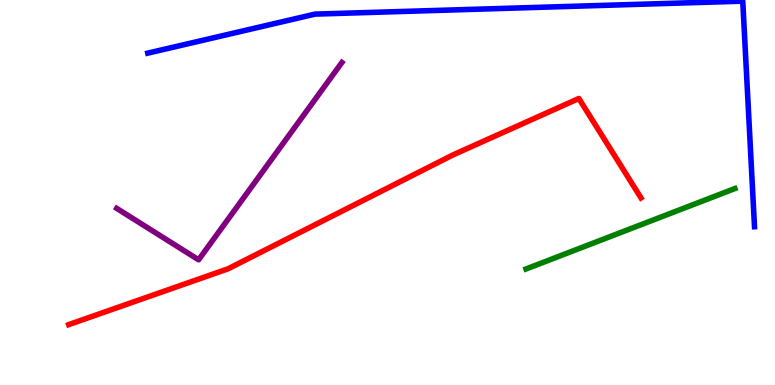[{'lines': ['blue', 'red'], 'intersections': []}, {'lines': ['green', 'red'], 'intersections': []}, {'lines': ['purple', 'red'], 'intersections': []}, {'lines': ['blue', 'green'], 'intersections': []}, {'lines': ['blue', 'purple'], 'intersections': []}, {'lines': ['green', 'purple'], 'intersections': []}]